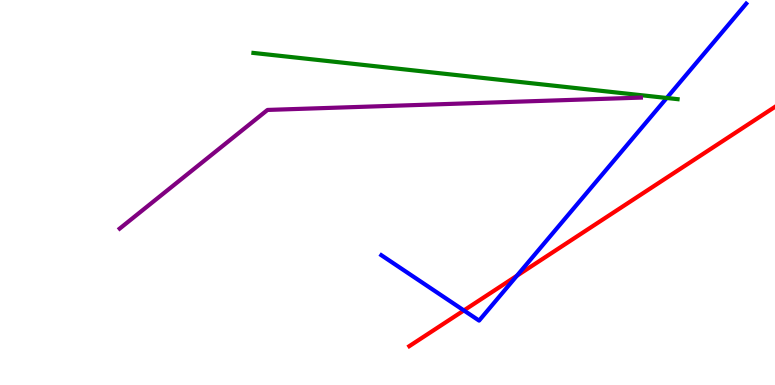[{'lines': ['blue', 'red'], 'intersections': [{'x': 5.99, 'y': 1.94}, {'x': 6.67, 'y': 2.84}]}, {'lines': ['green', 'red'], 'intersections': []}, {'lines': ['purple', 'red'], 'intersections': []}, {'lines': ['blue', 'green'], 'intersections': [{'x': 8.6, 'y': 7.46}]}, {'lines': ['blue', 'purple'], 'intersections': []}, {'lines': ['green', 'purple'], 'intersections': []}]